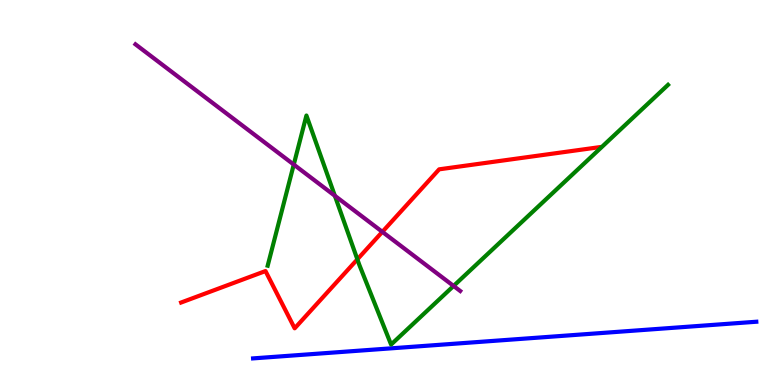[{'lines': ['blue', 'red'], 'intersections': []}, {'lines': ['green', 'red'], 'intersections': [{'x': 4.61, 'y': 3.26}]}, {'lines': ['purple', 'red'], 'intersections': [{'x': 4.93, 'y': 3.98}]}, {'lines': ['blue', 'green'], 'intersections': []}, {'lines': ['blue', 'purple'], 'intersections': []}, {'lines': ['green', 'purple'], 'intersections': [{'x': 3.79, 'y': 5.73}, {'x': 4.32, 'y': 4.92}, {'x': 5.85, 'y': 2.57}]}]